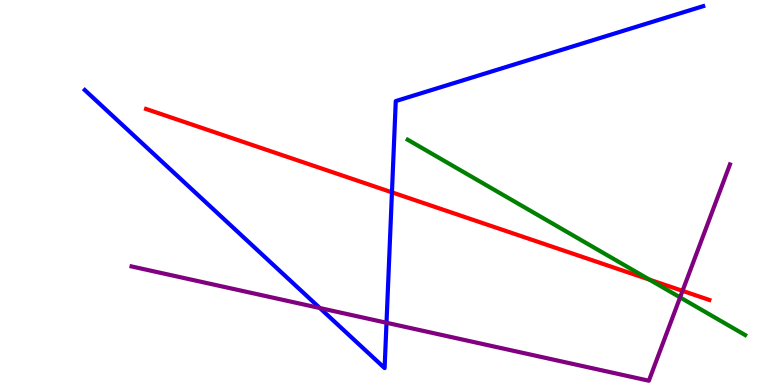[{'lines': ['blue', 'red'], 'intersections': [{'x': 5.06, 'y': 5.0}]}, {'lines': ['green', 'red'], 'intersections': [{'x': 8.38, 'y': 2.74}]}, {'lines': ['purple', 'red'], 'intersections': [{'x': 8.81, 'y': 2.45}]}, {'lines': ['blue', 'green'], 'intersections': []}, {'lines': ['blue', 'purple'], 'intersections': [{'x': 4.13, 'y': 2.0}, {'x': 4.99, 'y': 1.62}]}, {'lines': ['green', 'purple'], 'intersections': [{'x': 8.78, 'y': 2.28}]}]